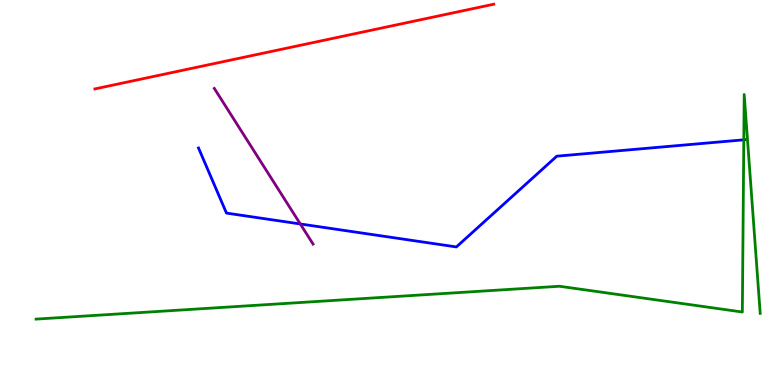[{'lines': ['blue', 'red'], 'intersections': []}, {'lines': ['green', 'red'], 'intersections': []}, {'lines': ['purple', 'red'], 'intersections': []}, {'lines': ['blue', 'green'], 'intersections': [{'x': 9.6, 'y': 6.37}]}, {'lines': ['blue', 'purple'], 'intersections': [{'x': 3.87, 'y': 4.18}]}, {'lines': ['green', 'purple'], 'intersections': []}]